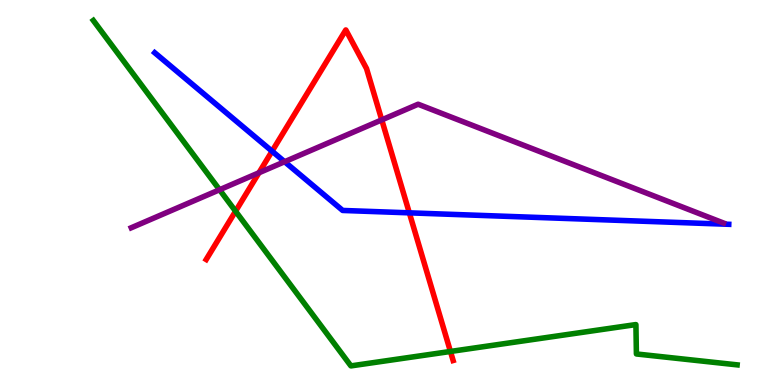[{'lines': ['blue', 'red'], 'intersections': [{'x': 3.51, 'y': 6.07}, {'x': 5.28, 'y': 4.47}]}, {'lines': ['green', 'red'], 'intersections': [{'x': 3.04, 'y': 4.51}, {'x': 5.81, 'y': 0.871}]}, {'lines': ['purple', 'red'], 'intersections': [{'x': 3.34, 'y': 5.51}, {'x': 4.93, 'y': 6.89}]}, {'lines': ['blue', 'green'], 'intersections': []}, {'lines': ['blue', 'purple'], 'intersections': [{'x': 3.67, 'y': 5.8}]}, {'lines': ['green', 'purple'], 'intersections': [{'x': 2.83, 'y': 5.07}]}]